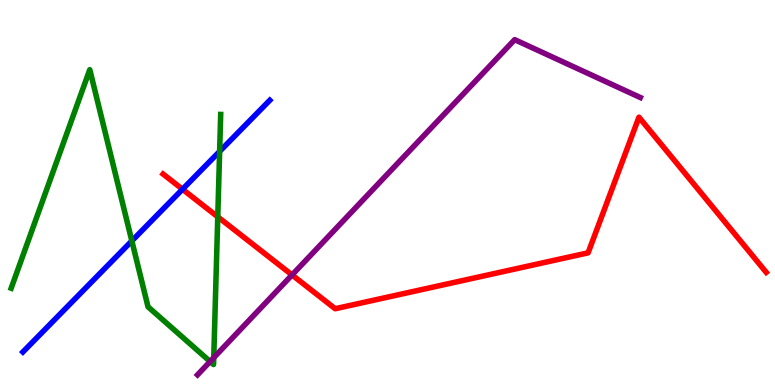[{'lines': ['blue', 'red'], 'intersections': [{'x': 2.36, 'y': 5.08}]}, {'lines': ['green', 'red'], 'intersections': [{'x': 2.81, 'y': 4.37}]}, {'lines': ['purple', 'red'], 'intersections': [{'x': 3.77, 'y': 2.86}]}, {'lines': ['blue', 'green'], 'intersections': [{'x': 1.7, 'y': 3.74}, {'x': 2.83, 'y': 6.07}]}, {'lines': ['blue', 'purple'], 'intersections': []}, {'lines': ['green', 'purple'], 'intersections': [{'x': 2.71, 'y': 0.61}, {'x': 2.76, 'y': 0.709}]}]